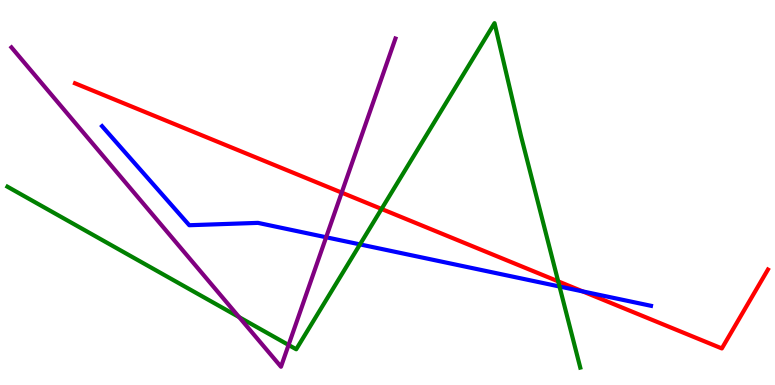[{'lines': ['blue', 'red'], 'intersections': [{'x': 7.52, 'y': 2.43}]}, {'lines': ['green', 'red'], 'intersections': [{'x': 4.92, 'y': 4.57}, {'x': 7.2, 'y': 2.69}]}, {'lines': ['purple', 'red'], 'intersections': [{'x': 4.41, 'y': 5.0}]}, {'lines': ['blue', 'green'], 'intersections': [{'x': 4.64, 'y': 3.65}, {'x': 7.22, 'y': 2.56}]}, {'lines': ['blue', 'purple'], 'intersections': [{'x': 4.21, 'y': 3.84}]}, {'lines': ['green', 'purple'], 'intersections': [{'x': 3.09, 'y': 1.76}, {'x': 3.72, 'y': 1.04}]}]